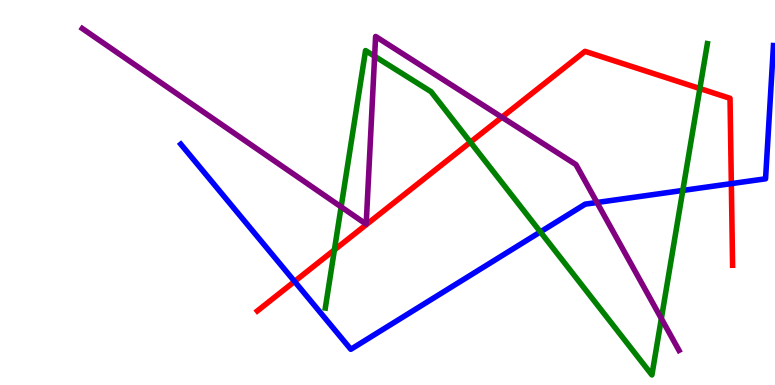[{'lines': ['blue', 'red'], 'intersections': [{'x': 3.8, 'y': 2.69}, {'x': 9.44, 'y': 5.23}]}, {'lines': ['green', 'red'], 'intersections': [{'x': 4.31, 'y': 3.51}, {'x': 6.07, 'y': 6.31}, {'x': 9.03, 'y': 7.7}]}, {'lines': ['purple', 'red'], 'intersections': [{'x': 6.48, 'y': 6.96}]}, {'lines': ['blue', 'green'], 'intersections': [{'x': 6.97, 'y': 3.98}, {'x': 8.81, 'y': 5.05}]}, {'lines': ['blue', 'purple'], 'intersections': [{'x': 7.7, 'y': 4.74}]}, {'lines': ['green', 'purple'], 'intersections': [{'x': 4.4, 'y': 4.63}, {'x': 4.83, 'y': 8.54}, {'x': 8.53, 'y': 1.73}]}]